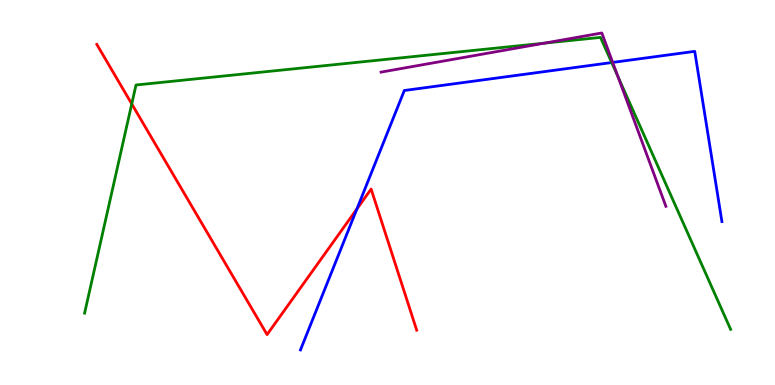[{'lines': ['blue', 'red'], 'intersections': [{'x': 4.61, 'y': 4.57}]}, {'lines': ['green', 'red'], 'intersections': [{'x': 1.7, 'y': 7.3}]}, {'lines': ['purple', 'red'], 'intersections': []}, {'lines': ['blue', 'green'], 'intersections': [{'x': 7.89, 'y': 8.38}]}, {'lines': ['blue', 'purple'], 'intersections': [{'x': 7.91, 'y': 8.38}]}, {'lines': ['green', 'purple'], 'intersections': [{'x': 7.02, 'y': 8.88}, {'x': 7.97, 'y': 8.01}]}]